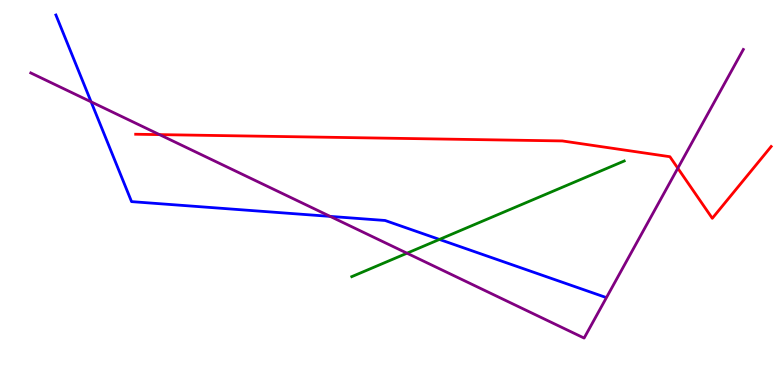[{'lines': ['blue', 'red'], 'intersections': []}, {'lines': ['green', 'red'], 'intersections': []}, {'lines': ['purple', 'red'], 'intersections': [{'x': 2.06, 'y': 6.5}, {'x': 8.75, 'y': 5.63}]}, {'lines': ['blue', 'green'], 'intersections': [{'x': 5.67, 'y': 3.78}]}, {'lines': ['blue', 'purple'], 'intersections': [{'x': 1.18, 'y': 7.35}, {'x': 4.26, 'y': 4.38}]}, {'lines': ['green', 'purple'], 'intersections': [{'x': 5.25, 'y': 3.42}]}]